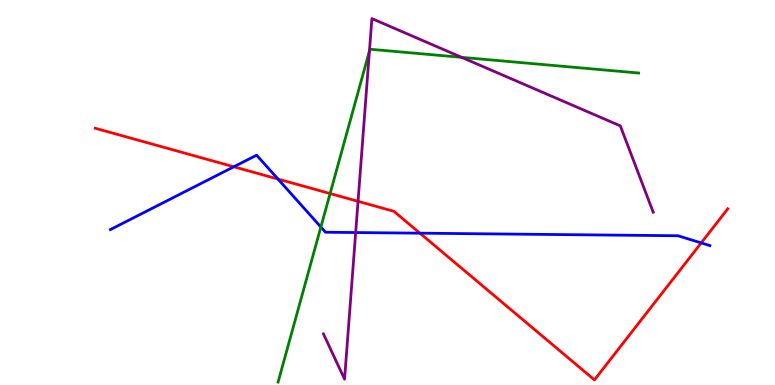[{'lines': ['blue', 'red'], 'intersections': [{'x': 3.02, 'y': 5.67}, {'x': 3.59, 'y': 5.35}, {'x': 5.42, 'y': 3.94}, {'x': 9.05, 'y': 3.69}]}, {'lines': ['green', 'red'], 'intersections': [{'x': 4.26, 'y': 4.97}]}, {'lines': ['purple', 'red'], 'intersections': [{'x': 4.62, 'y': 4.77}]}, {'lines': ['blue', 'green'], 'intersections': [{'x': 4.14, 'y': 4.1}]}, {'lines': ['blue', 'purple'], 'intersections': [{'x': 4.59, 'y': 3.96}]}, {'lines': ['green', 'purple'], 'intersections': [{'x': 4.77, 'y': 8.68}, {'x': 5.96, 'y': 8.51}]}]